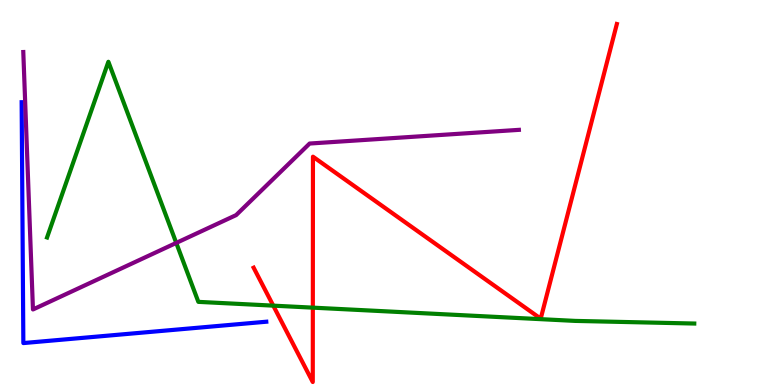[{'lines': ['blue', 'red'], 'intersections': []}, {'lines': ['green', 'red'], 'intersections': [{'x': 3.53, 'y': 2.06}, {'x': 4.04, 'y': 2.01}]}, {'lines': ['purple', 'red'], 'intersections': []}, {'lines': ['blue', 'green'], 'intersections': []}, {'lines': ['blue', 'purple'], 'intersections': []}, {'lines': ['green', 'purple'], 'intersections': [{'x': 2.27, 'y': 3.69}]}]